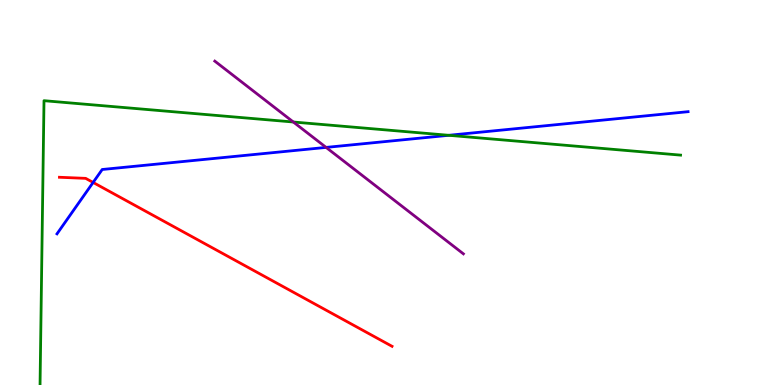[{'lines': ['blue', 'red'], 'intersections': [{'x': 1.2, 'y': 5.26}]}, {'lines': ['green', 'red'], 'intersections': []}, {'lines': ['purple', 'red'], 'intersections': []}, {'lines': ['blue', 'green'], 'intersections': [{'x': 5.79, 'y': 6.49}]}, {'lines': ['blue', 'purple'], 'intersections': [{'x': 4.21, 'y': 6.17}]}, {'lines': ['green', 'purple'], 'intersections': [{'x': 3.79, 'y': 6.83}]}]